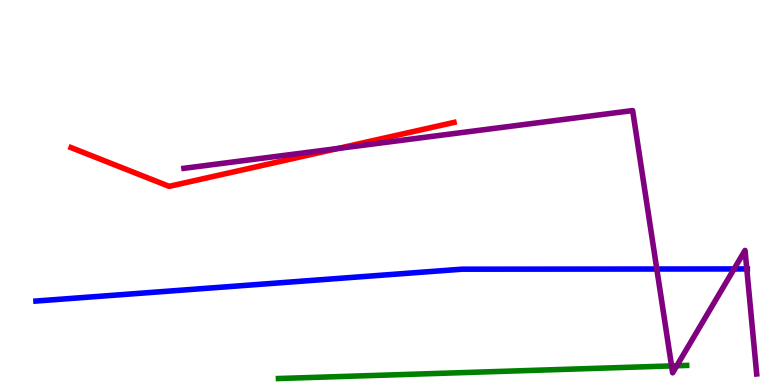[{'lines': ['blue', 'red'], 'intersections': []}, {'lines': ['green', 'red'], 'intersections': []}, {'lines': ['purple', 'red'], 'intersections': [{'x': 4.36, 'y': 6.14}]}, {'lines': ['blue', 'green'], 'intersections': []}, {'lines': ['blue', 'purple'], 'intersections': [{'x': 8.47, 'y': 3.01}, {'x': 9.47, 'y': 3.01}, {'x': 9.64, 'y': 3.01}]}, {'lines': ['green', 'purple'], 'intersections': [{'x': 8.67, 'y': 0.496}, {'x': 8.73, 'y': 0.5}]}]